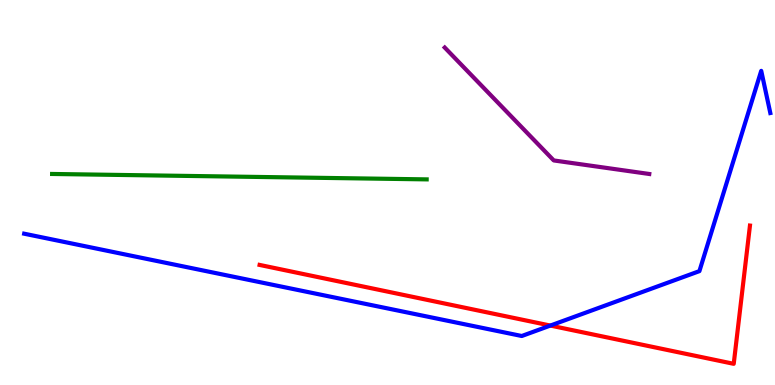[{'lines': ['blue', 'red'], 'intersections': [{'x': 7.1, 'y': 1.54}]}, {'lines': ['green', 'red'], 'intersections': []}, {'lines': ['purple', 'red'], 'intersections': []}, {'lines': ['blue', 'green'], 'intersections': []}, {'lines': ['blue', 'purple'], 'intersections': []}, {'lines': ['green', 'purple'], 'intersections': []}]